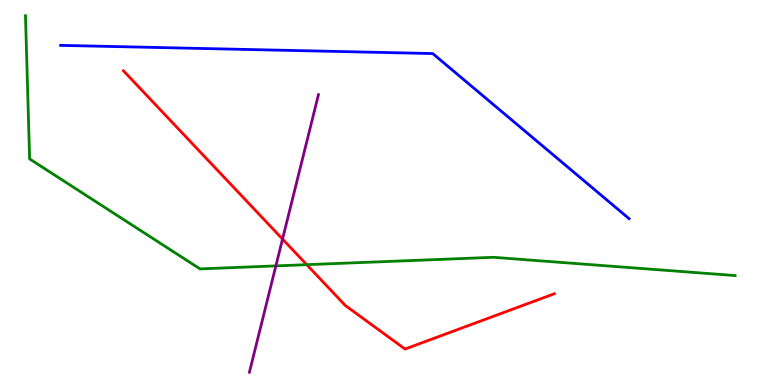[{'lines': ['blue', 'red'], 'intersections': []}, {'lines': ['green', 'red'], 'intersections': [{'x': 3.96, 'y': 3.13}]}, {'lines': ['purple', 'red'], 'intersections': [{'x': 3.65, 'y': 3.79}]}, {'lines': ['blue', 'green'], 'intersections': []}, {'lines': ['blue', 'purple'], 'intersections': []}, {'lines': ['green', 'purple'], 'intersections': [{'x': 3.56, 'y': 3.09}]}]